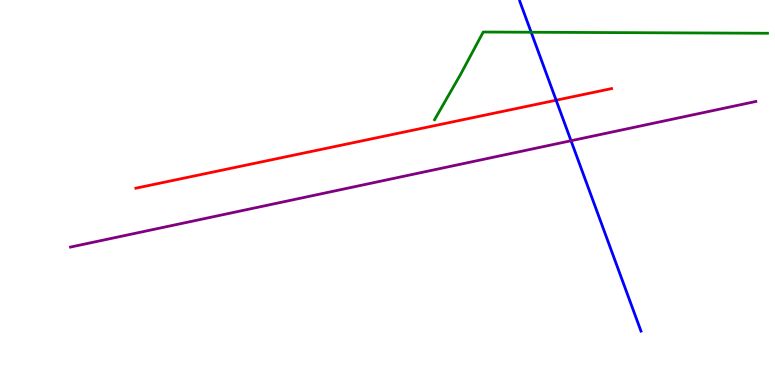[{'lines': ['blue', 'red'], 'intersections': [{'x': 7.18, 'y': 7.4}]}, {'lines': ['green', 'red'], 'intersections': []}, {'lines': ['purple', 'red'], 'intersections': []}, {'lines': ['blue', 'green'], 'intersections': [{'x': 6.85, 'y': 9.16}]}, {'lines': ['blue', 'purple'], 'intersections': [{'x': 7.37, 'y': 6.34}]}, {'lines': ['green', 'purple'], 'intersections': []}]